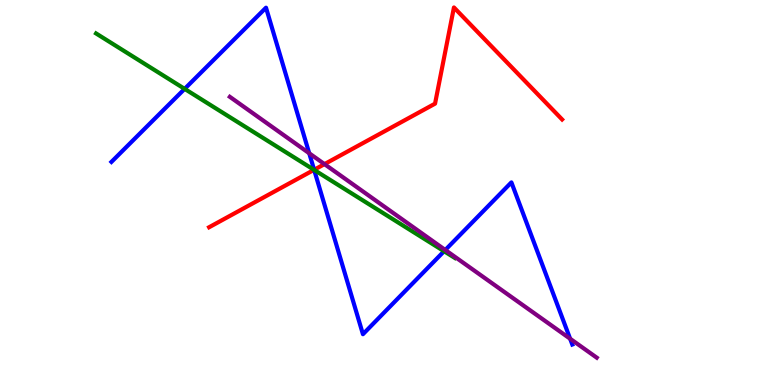[{'lines': ['blue', 'red'], 'intersections': [{'x': 4.05, 'y': 5.59}]}, {'lines': ['green', 'red'], 'intersections': [{'x': 4.05, 'y': 5.59}]}, {'lines': ['purple', 'red'], 'intersections': [{'x': 4.19, 'y': 5.74}]}, {'lines': ['blue', 'green'], 'intersections': [{'x': 2.38, 'y': 7.69}, {'x': 4.05, 'y': 5.59}, {'x': 5.73, 'y': 3.47}]}, {'lines': ['blue', 'purple'], 'intersections': [{'x': 3.99, 'y': 6.02}, {'x': 5.75, 'y': 3.51}, {'x': 7.36, 'y': 1.2}]}, {'lines': ['green', 'purple'], 'intersections': []}]